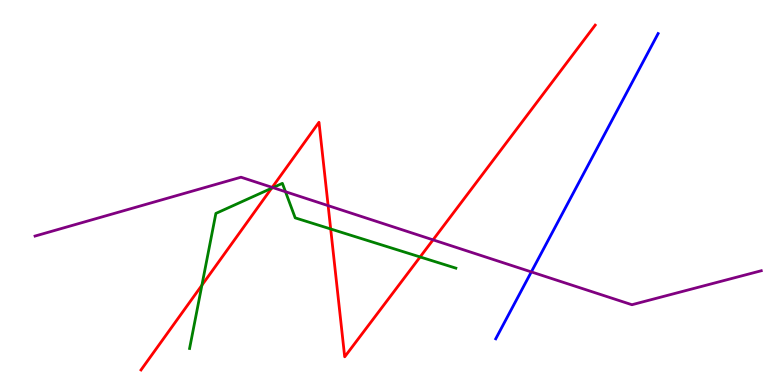[{'lines': ['blue', 'red'], 'intersections': []}, {'lines': ['green', 'red'], 'intersections': [{'x': 2.61, 'y': 2.59}, {'x': 3.5, 'y': 5.11}, {'x': 4.27, 'y': 4.05}, {'x': 5.42, 'y': 3.33}]}, {'lines': ['purple', 'red'], 'intersections': [{'x': 3.51, 'y': 5.13}, {'x': 4.23, 'y': 4.66}, {'x': 5.59, 'y': 3.77}]}, {'lines': ['blue', 'green'], 'intersections': []}, {'lines': ['blue', 'purple'], 'intersections': [{'x': 6.86, 'y': 2.94}]}, {'lines': ['green', 'purple'], 'intersections': [{'x': 3.52, 'y': 5.13}, {'x': 3.68, 'y': 5.02}]}]